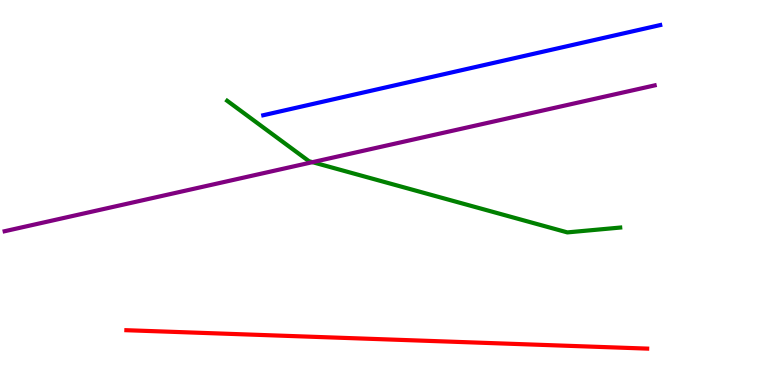[{'lines': ['blue', 'red'], 'intersections': []}, {'lines': ['green', 'red'], 'intersections': []}, {'lines': ['purple', 'red'], 'intersections': []}, {'lines': ['blue', 'green'], 'intersections': []}, {'lines': ['blue', 'purple'], 'intersections': []}, {'lines': ['green', 'purple'], 'intersections': [{'x': 4.03, 'y': 5.79}]}]